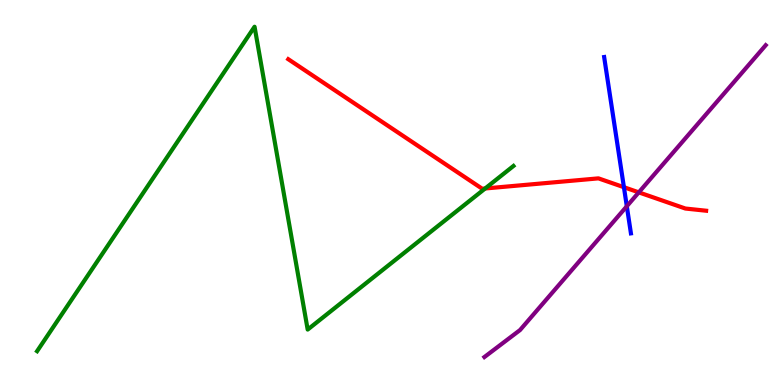[{'lines': ['blue', 'red'], 'intersections': [{'x': 8.05, 'y': 5.14}]}, {'lines': ['green', 'red'], 'intersections': [{'x': 6.26, 'y': 5.1}]}, {'lines': ['purple', 'red'], 'intersections': [{'x': 8.24, 'y': 5.0}]}, {'lines': ['blue', 'green'], 'intersections': []}, {'lines': ['blue', 'purple'], 'intersections': [{'x': 8.09, 'y': 4.64}]}, {'lines': ['green', 'purple'], 'intersections': []}]